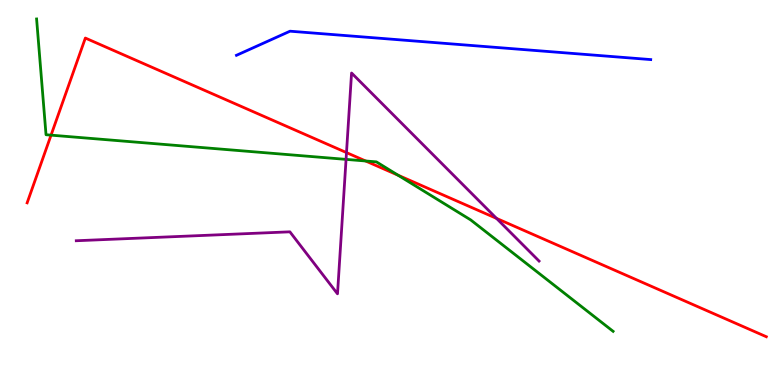[{'lines': ['blue', 'red'], 'intersections': []}, {'lines': ['green', 'red'], 'intersections': [{'x': 0.659, 'y': 6.49}, {'x': 4.72, 'y': 5.82}, {'x': 5.14, 'y': 5.45}]}, {'lines': ['purple', 'red'], 'intersections': [{'x': 4.47, 'y': 6.04}, {'x': 6.41, 'y': 4.33}]}, {'lines': ['blue', 'green'], 'intersections': []}, {'lines': ['blue', 'purple'], 'intersections': []}, {'lines': ['green', 'purple'], 'intersections': [{'x': 4.47, 'y': 5.86}]}]